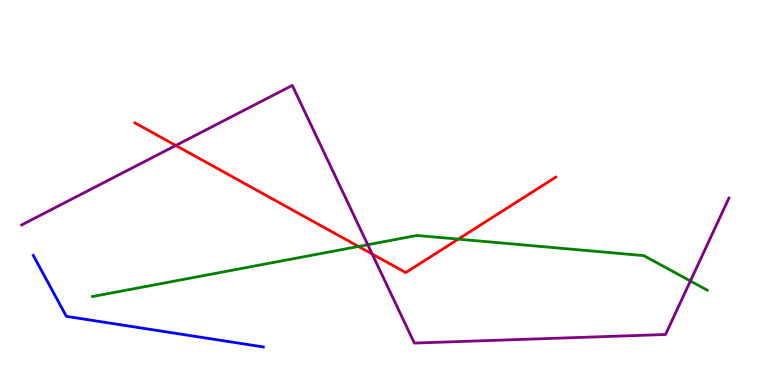[{'lines': ['blue', 'red'], 'intersections': []}, {'lines': ['green', 'red'], 'intersections': [{'x': 4.63, 'y': 3.6}, {'x': 5.91, 'y': 3.79}]}, {'lines': ['purple', 'red'], 'intersections': [{'x': 2.27, 'y': 6.22}, {'x': 4.8, 'y': 3.4}]}, {'lines': ['blue', 'green'], 'intersections': []}, {'lines': ['blue', 'purple'], 'intersections': []}, {'lines': ['green', 'purple'], 'intersections': [{'x': 4.75, 'y': 3.64}, {'x': 8.91, 'y': 2.7}]}]